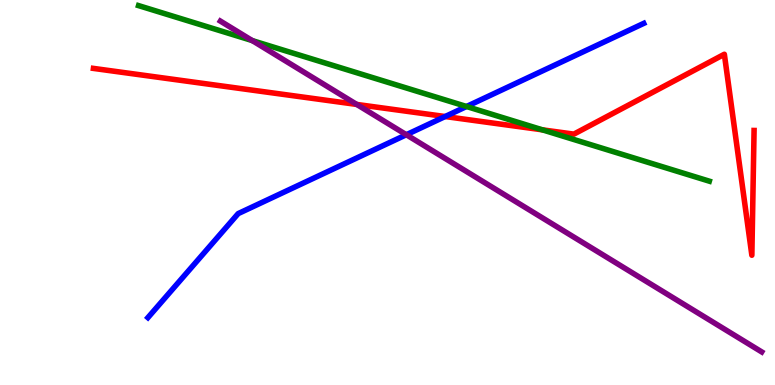[{'lines': ['blue', 'red'], 'intersections': [{'x': 5.74, 'y': 6.97}]}, {'lines': ['green', 'red'], 'intersections': [{'x': 7.0, 'y': 6.63}]}, {'lines': ['purple', 'red'], 'intersections': [{'x': 4.6, 'y': 7.29}]}, {'lines': ['blue', 'green'], 'intersections': [{'x': 6.02, 'y': 7.23}]}, {'lines': ['blue', 'purple'], 'intersections': [{'x': 5.24, 'y': 6.5}]}, {'lines': ['green', 'purple'], 'intersections': [{'x': 3.25, 'y': 8.95}]}]